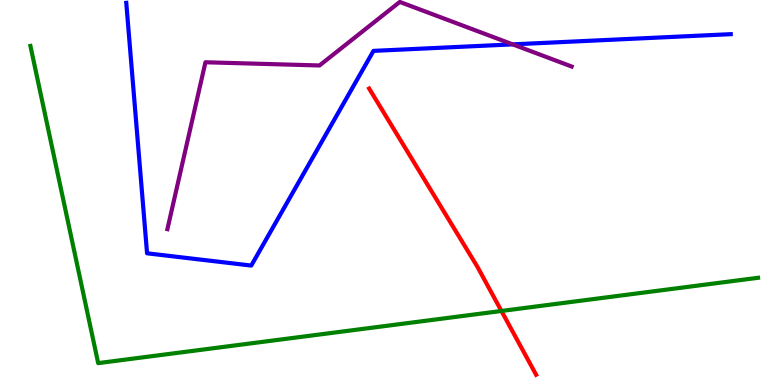[{'lines': ['blue', 'red'], 'intersections': []}, {'lines': ['green', 'red'], 'intersections': [{'x': 6.47, 'y': 1.92}]}, {'lines': ['purple', 'red'], 'intersections': []}, {'lines': ['blue', 'green'], 'intersections': []}, {'lines': ['blue', 'purple'], 'intersections': [{'x': 6.62, 'y': 8.85}]}, {'lines': ['green', 'purple'], 'intersections': []}]